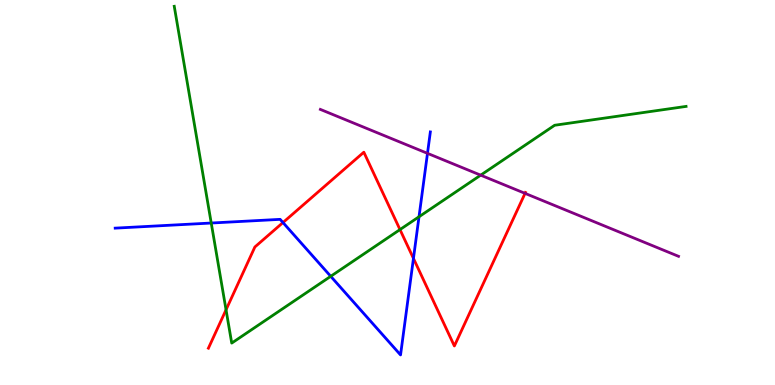[{'lines': ['blue', 'red'], 'intersections': [{'x': 3.65, 'y': 4.22}, {'x': 5.33, 'y': 3.29}]}, {'lines': ['green', 'red'], 'intersections': [{'x': 2.92, 'y': 1.95}, {'x': 5.16, 'y': 4.04}]}, {'lines': ['purple', 'red'], 'intersections': [{'x': 6.77, 'y': 4.98}]}, {'lines': ['blue', 'green'], 'intersections': [{'x': 2.73, 'y': 4.21}, {'x': 4.27, 'y': 2.82}, {'x': 5.41, 'y': 4.37}]}, {'lines': ['blue', 'purple'], 'intersections': [{'x': 5.52, 'y': 6.02}]}, {'lines': ['green', 'purple'], 'intersections': [{'x': 6.2, 'y': 5.45}]}]